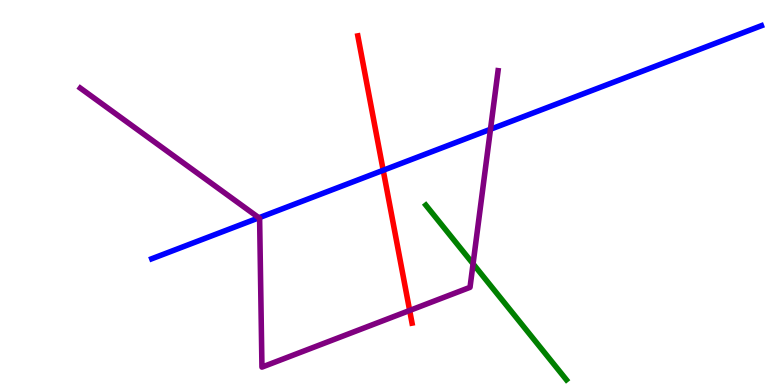[{'lines': ['blue', 'red'], 'intersections': [{'x': 4.94, 'y': 5.58}]}, {'lines': ['green', 'red'], 'intersections': []}, {'lines': ['purple', 'red'], 'intersections': [{'x': 5.29, 'y': 1.94}]}, {'lines': ['blue', 'green'], 'intersections': []}, {'lines': ['blue', 'purple'], 'intersections': [{'x': 3.34, 'y': 4.34}, {'x': 6.33, 'y': 6.64}]}, {'lines': ['green', 'purple'], 'intersections': [{'x': 6.1, 'y': 3.15}]}]